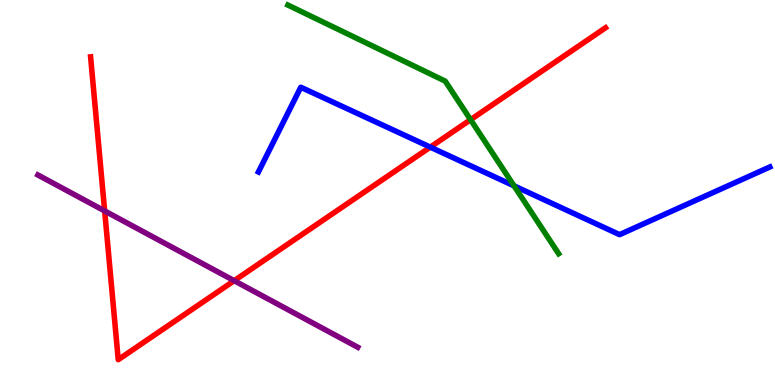[{'lines': ['blue', 'red'], 'intersections': [{'x': 5.55, 'y': 6.18}]}, {'lines': ['green', 'red'], 'intersections': [{'x': 6.07, 'y': 6.89}]}, {'lines': ['purple', 'red'], 'intersections': [{'x': 1.35, 'y': 4.52}, {'x': 3.02, 'y': 2.71}]}, {'lines': ['blue', 'green'], 'intersections': [{'x': 6.63, 'y': 5.17}]}, {'lines': ['blue', 'purple'], 'intersections': []}, {'lines': ['green', 'purple'], 'intersections': []}]